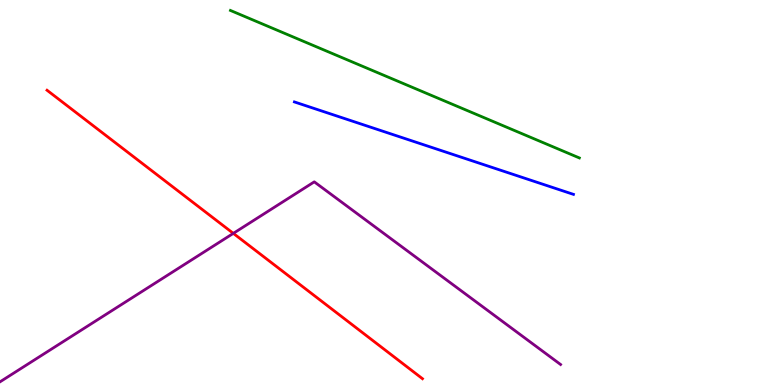[{'lines': ['blue', 'red'], 'intersections': []}, {'lines': ['green', 'red'], 'intersections': []}, {'lines': ['purple', 'red'], 'intersections': [{'x': 3.01, 'y': 3.94}]}, {'lines': ['blue', 'green'], 'intersections': []}, {'lines': ['blue', 'purple'], 'intersections': []}, {'lines': ['green', 'purple'], 'intersections': []}]